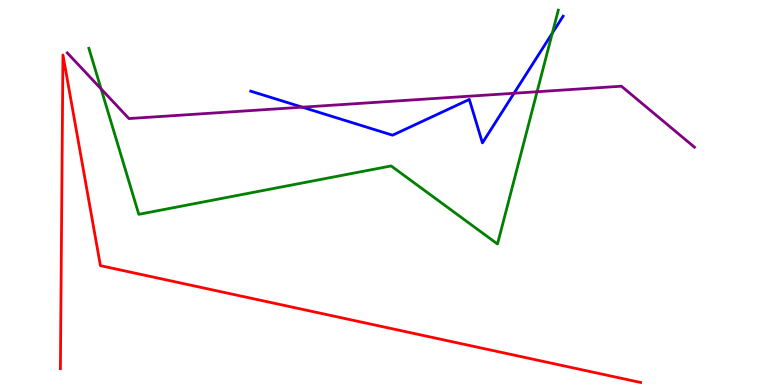[{'lines': ['blue', 'red'], 'intersections': []}, {'lines': ['green', 'red'], 'intersections': []}, {'lines': ['purple', 'red'], 'intersections': []}, {'lines': ['blue', 'green'], 'intersections': [{'x': 7.13, 'y': 9.14}]}, {'lines': ['blue', 'purple'], 'intersections': [{'x': 3.9, 'y': 7.22}, {'x': 6.63, 'y': 7.58}]}, {'lines': ['green', 'purple'], 'intersections': [{'x': 1.3, 'y': 7.69}, {'x': 6.93, 'y': 7.62}]}]